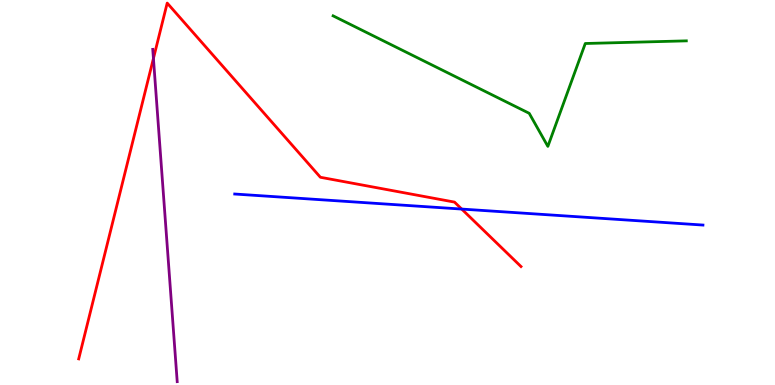[{'lines': ['blue', 'red'], 'intersections': [{'x': 5.96, 'y': 4.57}]}, {'lines': ['green', 'red'], 'intersections': []}, {'lines': ['purple', 'red'], 'intersections': [{'x': 1.98, 'y': 8.48}]}, {'lines': ['blue', 'green'], 'intersections': []}, {'lines': ['blue', 'purple'], 'intersections': []}, {'lines': ['green', 'purple'], 'intersections': []}]